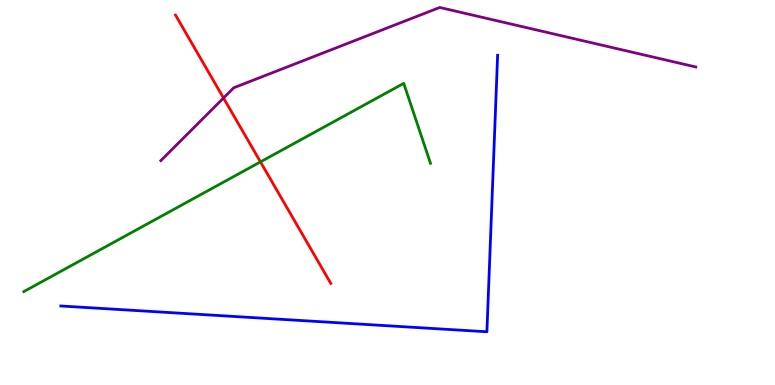[{'lines': ['blue', 'red'], 'intersections': []}, {'lines': ['green', 'red'], 'intersections': [{'x': 3.36, 'y': 5.8}]}, {'lines': ['purple', 'red'], 'intersections': [{'x': 2.88, 'y': 7.45}]}, {'lines': ['blue', 'green'], 'intersections': []}, {'lines': ['blue', 'purple'], 'intersections': []}, {'lines': ['green', 'purple'], 'intersections': []}]